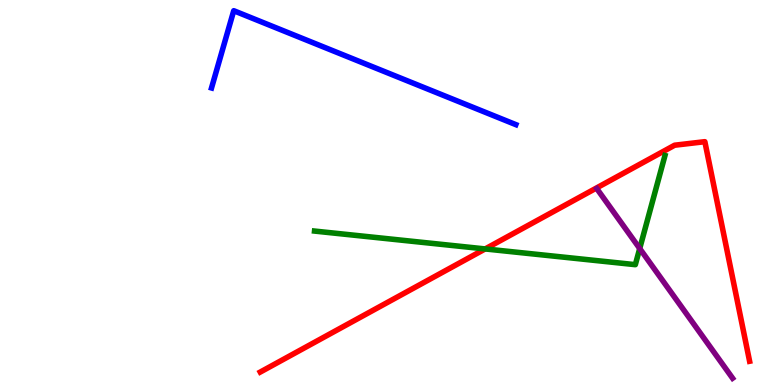[{'lines': ['blue', 'red'], 'intersections': []}, {'lines': ['green', 'red'], 'intersections': [{'x': 6.26, 'y': 3.53}]}, {'lines': ['purple', 'red'], 'intersections': []}, {'lines': ['blue', 'green'], 'intersections': []}, {'lines': ['blue', 'purple'], 'intersections': []}, {'lines': ['green', 'purple'], 'intersections': [{'x': 8.25, 'y': 3.54}]}]